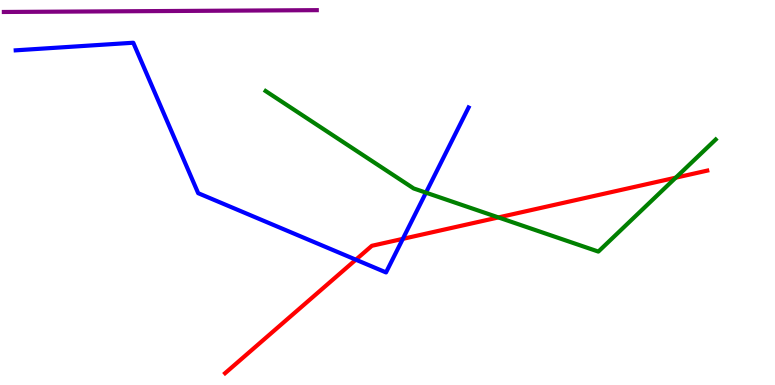[{'lines': ['blue', 'red'], 'intersections': [{'x': 4.59, 'y': 3.25}, {'x': 5.2, 'y': 3.8}]}, {'lines': ['green', 'red'], 'intersections': [{'x': 6.43, 'y': 4.35}, {'x': 8.72, 'y': 5.39}]}, {'lines': ['purple', 'red'], 'intersections': []}, {'lines': ['blue', 'green'], 'intersections': [{'x': 5.5, 'y': 5.0}]}, {'lines': ['blue', 'purple'], 'intersections': []}, {'lines': ['green', 'purple'], 'intersections': []}]